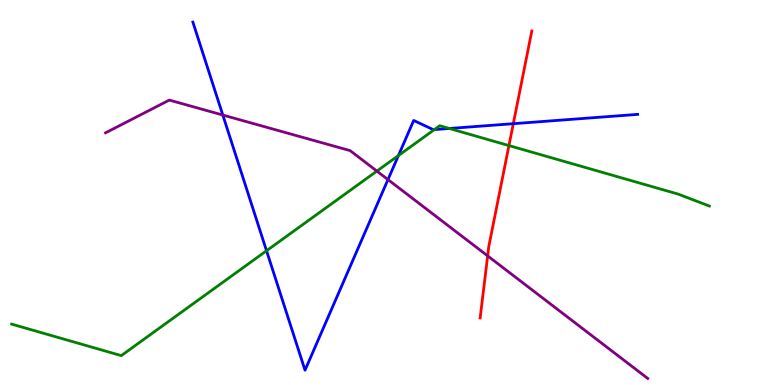[{'lines': ['blue', 'red'], 'intersections': [{'x': 6.62, 'y': 6.79}]}, {'lines': ['green', 'red'], 'intersections': [{'x': 6.57, 'y': 6.22}]}, {'lines': ['purple', 'red'], 'intersections': [{'x': 6.29, 'y': 3.35}]}, {'lines': ['blue', 'green'], 'intersections': [{'x': 3.44, 'y': 3.49}, {'x': 5.14, 'y': 5.96}, {'x': 5.6, 'y': 6.63}, {'x': 5.8, 'y': 6.66}]}, {'lines': ['blue', 'purple'], 'intersections': [{'x': 2.88, 'y': 7.01}, {'x': 5.01, 'y': 5.34}]}, {'lines': ['green', 'purple'], 'intersections': [{'x': 4.86, 'y': 5.56}]}]